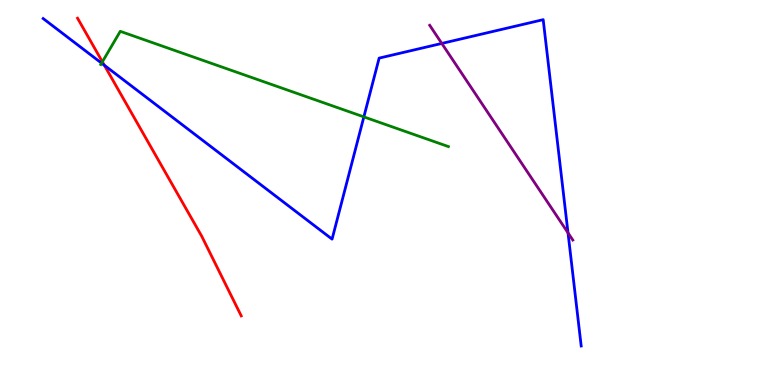[{'lines': ['blue', 'red'], 'intersections': [{'x': 1.35, 'y': 8.3}]}, {'lines': ['green', 'red'], 'intersections': [{'x': 1.32, 'y': 8.39}]}, {'lines': ['purple', 'red'], 'intersections': []}, {'lines': ['blue', 'green'], 'intersections': [{'x': 1.31, 'y': 8.36}, {'x': 4.7, 'y': 6.96}]}, {'lines': ['blue', 'purple'], 'intersections': [{'x': 5.7, 'y': 8.87}, {'x': 7.33, 'y': 3.95}]}, {'lines': ['green', 'purple'], 'intersections': []}]